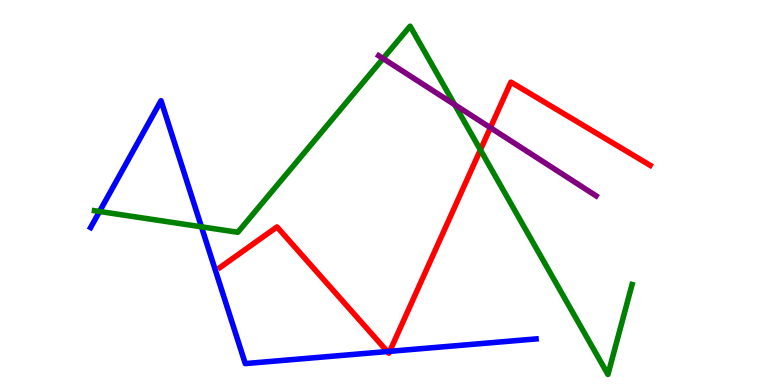[{'lines': ['blue', 'red'], 'intersections': [{'x': 5.0, 'y': 0.869}, {'x': 5.03, 'y': 0.874}]}, {'lines': ['green', 'red'], 'intersections': [{'x': 6.2, 'y': 6.11}]}, {'lines': ['purple', 'red'], 'intersections': [{'x': 6.33, 'y': 6.68}]}, {'lines': ['blue', 'green'], 'intersections': [{'x': 1.28, 'y': 4.51}, {'x': 2.6, 'y': 4.11}]}, {'lines': ['blue', 'purple'], 'intersections': []}, {'lines': ['green', 'purple'], 'intersections': [{'x': 4.94, 'y': 8.48}, {'x': 5.87, 'y': 7.28}]}]